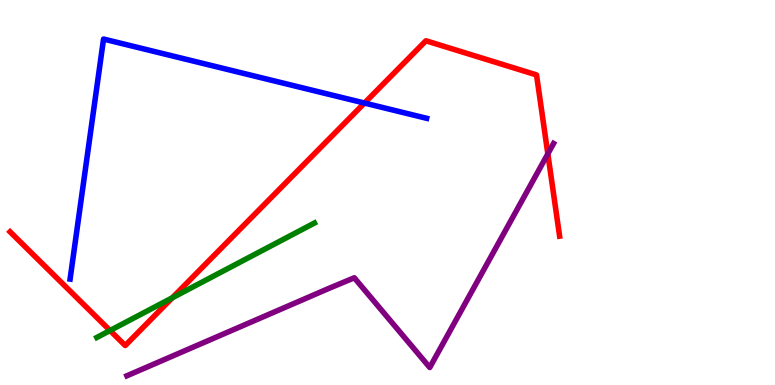[{'lines': ['blue', 'red'], 'intersections': [{'x': 4.7, 'y': 7.32}]}, {'lines': ['green', 'red'], 'intersections': [{'x': 1.42, 'y': 1.42}, {'x': 2.22, 'y': 2.27}]}, {'lines': ['purple', 'red'], 'intersections': [{'x': 7.07, 'y': 6.0}]}, {'lines': ['blue', 'green'], 'intersections': []}, {'lines': ['blue', 'purple'], 'intersections': []}, {'lines': ['green', 'purple'], 'intersections': []}]